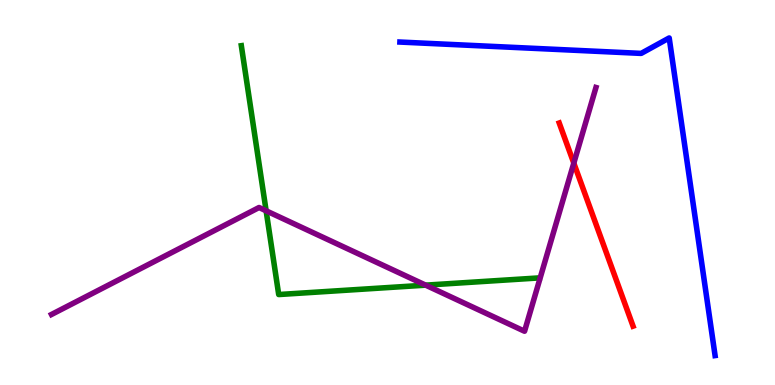[{'lines': ['blue', 'red'], 'intersections': []}, {'lines': ['green', 'red'], 'intersections': []}, {'lines': ['purple', 'red'], 'intersections': [{'x': 7.4, 'y': 5.76}]}, {'lines': ['blue', 'green'], 'intersections': []}, {'lines': ['blue', 'purple'], 'intersections': []}, {'lines': ['green', 'purple'], 'intersections': [{'x': 3.43, 'y': 4.52}, {'x': 5.49, 'y': 2.59}]}]